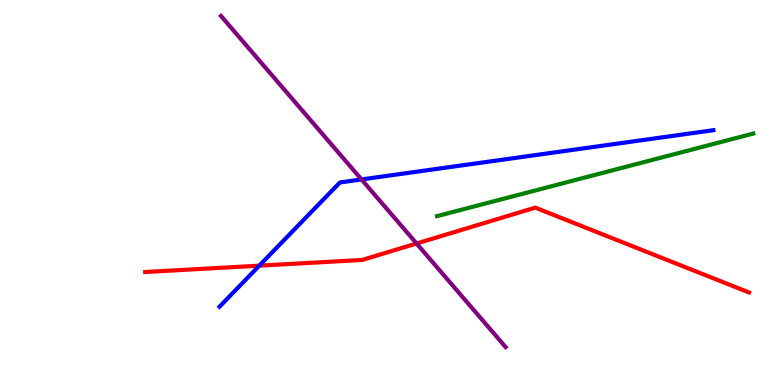[{'lines': ['blue', 'red'], 'intersections': [{'x': 3.35, 'y': 3.1}]}, {'lines': ['green', 'red'], 'intersections': []}, {'lines': ['purple', 'red'], 'intersections': [{'x': 5.38, 'y': 3.68}]}, {'lines': ['blue', 'green'], 'intersections': []}, {'lines': ['blue', 'purple'], 'intersections': [{'x': 4.66, 'y': 5.34}]}, {'lines': ['green', 'purple'], 'intersections': []}]